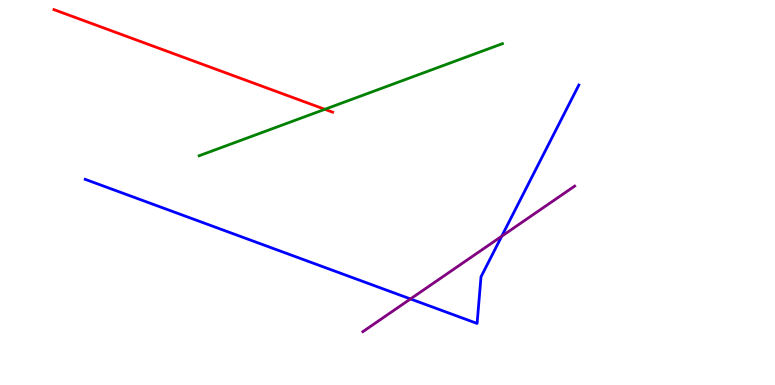[{'lines': ['blue', 'red'], 'intersections': []}, {'lines': ['green', 'red'], 'intersections': [{'x': 4.19, 'y': 7.16}]}, {'lines': ['purple', 'red'], 'intersections': []}, {'lines': ['blue', 'green'], 'intersections': []}, {'lines': ['blue', 'purple'], 'intersections': [{'x': 5.3, 'y': 2.24}, {'x': 6.47, 'y': 3.86}]}, {'lines': ['green', 'purple'], 'intersections': []}]